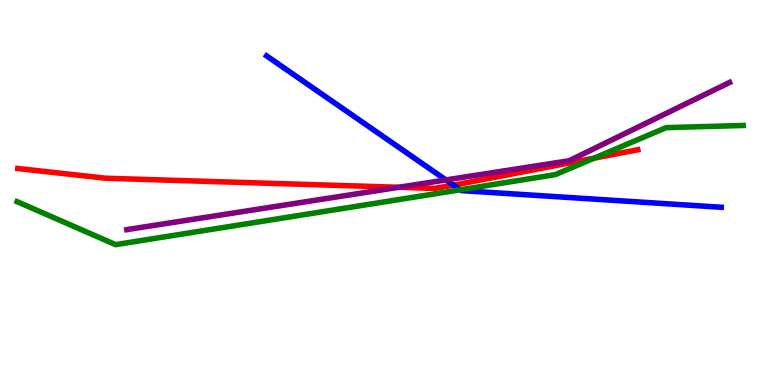[{'lines': ['blue', 'red'], 'intersections': [{'x': 5.85, 'y': 5.19}]}, {'lines': ['green', 'red'], 'intersections': [{'x': 7.67, 'y': 5.89}]}, {'lines': ['purple', 'red'], 'intersections': [{'x': 5.14, 'y': 5.14}]}, {'lines': ['blue', 'green'], 'intersections': [{'x': 5.94, 'y': 5.07}]}, {'lines': ['blue', 'purple'], 'intersections': [{'x': 5.75, 'y': 5.33}]}, {'lines': ['green', 'purple'], 'intersections': []}]